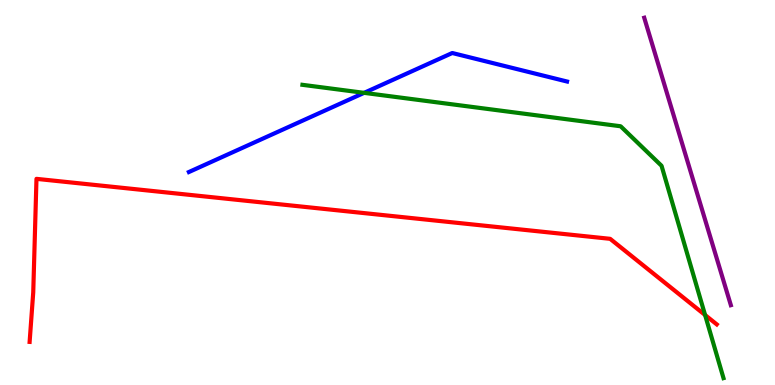[{'lines': ['blue', 'red'], 'intersections': []}, {'lines': ['green', 'red'], 'intersections': [{'x': 9.1, 'y': 1.82}]}, {'lines': ['purple', 'red'], 'intersections': []}, {'lines': ['blue', 'green'], 'intersections': [{'x': 4.7, 'y': 7.59}]}, {'lines': ['blue', 'purple'], 'intersections': []}, {'lines': ['green', 'purple'], 'intersections': []}]